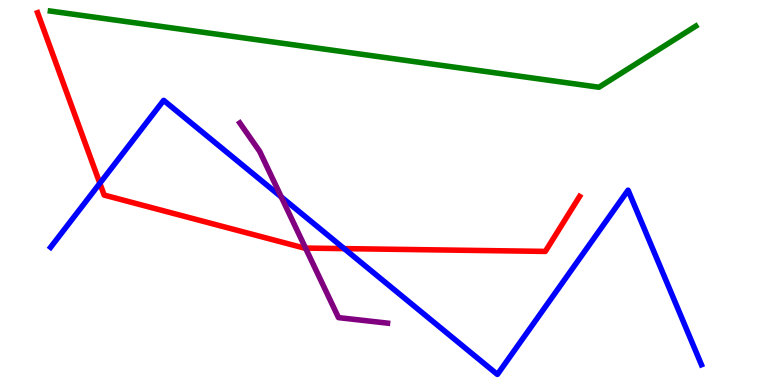[{'lines': ['blue', 'red'], 'intersections': [{'x': 1.29, 'y': 5.24}, {'x': 4.44, 'y': 3.54}]}, {'lines': ['green', 'red'], 'intersections': []}, {'lines': ['purple', 'red'], 'intersections': [{'x': 3.94, 'y': 3.56}]}, {'lines': ['blue', 'green'], 'intersections': []}, {'lines': ['blue', 'purple'], 'intersections': [{'x': 3.63, 'y': 4.88}]}, {'lines': ['green', 'purple'], 'intersections': []}]